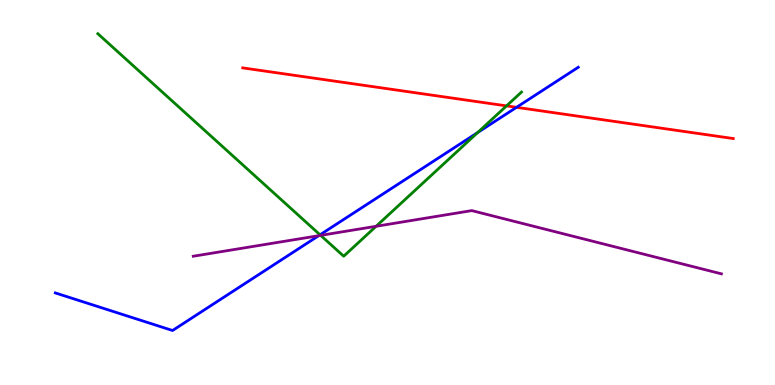[{'lines': ['blue', 'red'], 'intersections': [{'x': 6.66, 'y': 7.21}]}, {'lines': ['green', 'red'], 'intersections': [{'x': 6.54, 'y': 7.25}]}, {'lines': ['purple', 'red'], 'intersections': []}, {'lines': ['blue', 'green'], 'intersections': [{'x': 4.13, 'y': 3.9}, {'x': 6.16, 'y': 6.56}]}, {'lines': ['blue', 'purple'], 'intersections': [{'x': 4.11, 'y': 3.88}]}, {'lines': ['green', 'purple'], 'intersections': [{'x': 4.14, 'y': 3.89}, {'x': 4.85, 'y': 4.12}]}]